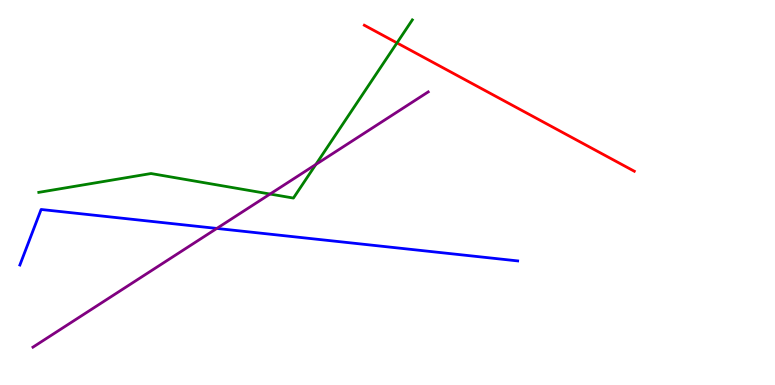[{'lines': ['blue', 'red'], 'intersections': []}, {'lines': ['green', 'red'], 'intersections': [{'x': 5.12, 'y': 8.89}]}, {'lines': ['purple', 'red'], 'intersections': []}, {'lines': ['blue', 'green'], 'intersections': []}, {'lines': ['blue', 'purple'], 'intersections': [{'x': 2.8, 'y': 4.07}]}, {'lines': ['green', 'purple'], 'intersections': [{'x': 3.48, 'y': 4.96}, {'x': 4.08, 'y': 5.73}]}]